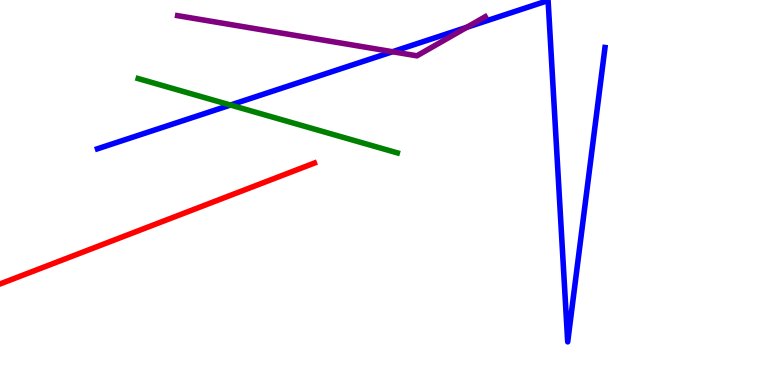[{'lines': ['blue', 'red'], 'intersections': []}, {'lines': ['green', 'red'], 'intersections': []}, {'lines': ['purple', 'red'], 'intersections': []}, {'lines': ['blue', 'green'], 'intersections': [{'x': 2.97, 'y': 7.27}]}, {'lines': ['blue', 'purple'], 'intersections': [{'x': 5.07, 'y': 8.66}, {'x': 6.02, 'y': 9.29}]}, {'lines': ['green', 'purple'], 'intersections': []}]